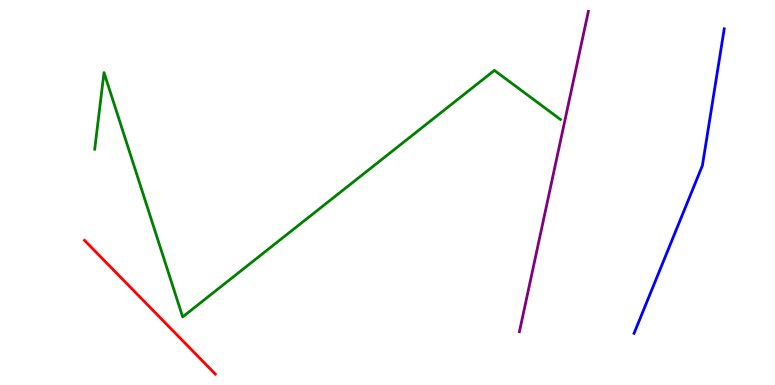[{'lines': ['blue', 'red'], 'intersections': []}, {'lines': ['green', 'red'], 'intersections': []}, {'lines': ['purple', 'red'], 'intersections': []}, {'lines': ['blue', 'green'], 'intersections': []}, {'lines': ['blue', 'purple'], 'intersections': []}, {'lines': ['green', 'purple'], 'intersections': []}]